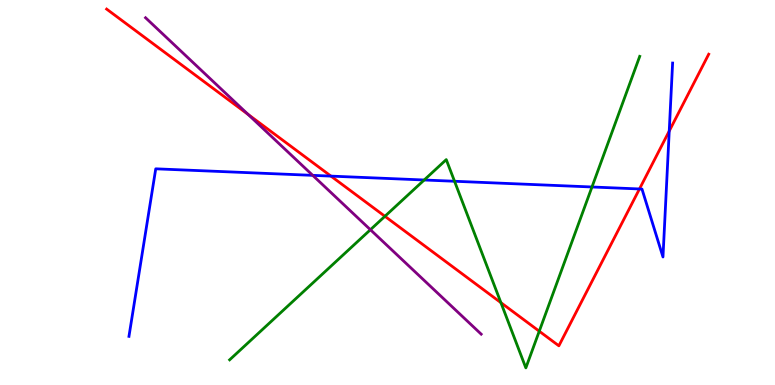[{'lines': ['blue', 'red'], 'intersections': [{'x': 4.27, 'y': 5.43}, {'x': 8.25, 'y': 5.09}, {'x': 8.64, 'y': 6.6}]}, {'lines': ['green', 'red'], 'intersections': [{'x': 4.97, 'y': 4.38}, {'x': 6.46, 'y': 2.14}, {'x': 6.96, 'y': 1.4}]}, {'lines': ['purple', 'red'], 'intersections': [{'x': 3.2, 'y': 7.03}]}, {'lines': ['blue', 'green'], 'intersections': [{'x': 5.47, 'y': 5.32}, {'x': 5.86, 'y': 5.29}, {'x': 7.64, 'y': 5.14}]}, {'lines': ['blue', 'purple'], 'intersections': [{'x': 4.04, 'y': 5.45}]}, {'lines': ['green', 'purple'], 'intersections': [{'x': 4.78, 'y': 4.03}]}]